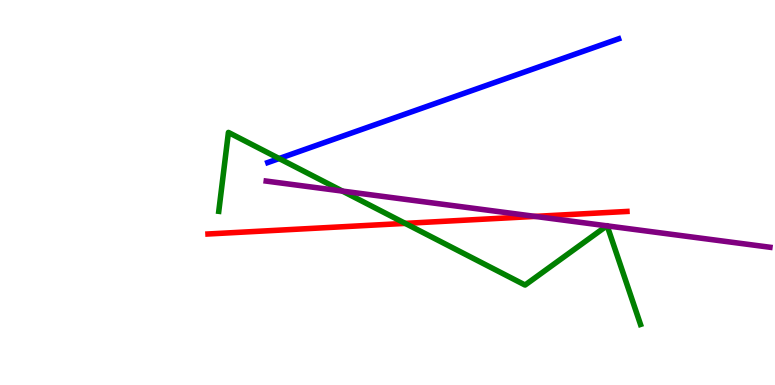[{'lines': ['blue', 'red'], 'intersections': []}, {'lines': ['green', 'red'], 'intersections': [{'x': 5.23, 'y': 4.2}]}, {'lines': ['purple', 'red'], 'intersections': [{'x': 6.9, 'y': 4.38}]}, {'lines': ['blue', 'green'], 'intersections': [{'x': 3.6, 'y': 5.88}]}, {'lines': ['blue', 'purple'], 'intersections': []}, {'lines': ['green', 'purple'], 'intersections': [{'x': 4.42, 'y': 5.04}, {'x': 7.83, 'y': 4.13}, {'x': 7.83, 'y': 4.13}]}]